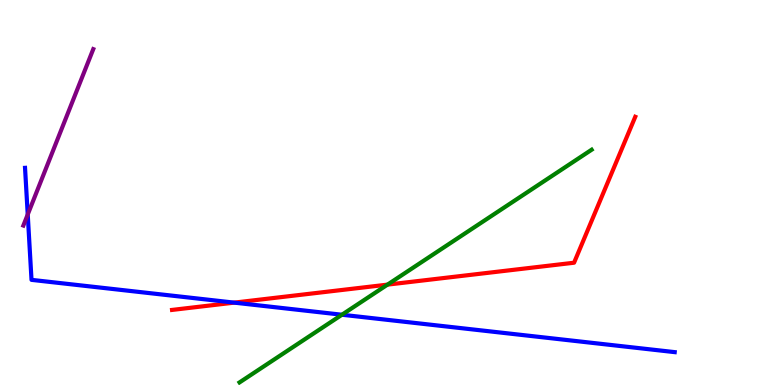[{'lines': ['blue', 'red'], 'intersections': [{'x': 3.02, 'y': 2.14}]}, {'lines': ['green', 'red'], 'intersections': [{'x': 5.0, 'y': 2.61}]}, {'lines': ['purple', 'red'], 'intersections': []}, {'lines': ['blue', 'green'], 'intersections': [{'x': 4.41, 'y': 1.82}]}, {'lines': ['blue', 'purple'], 'intersections': [{'x': 0.358, 'y': 4.43}]}, {'lines': ['green', 'purple'], 'intersections': []}]